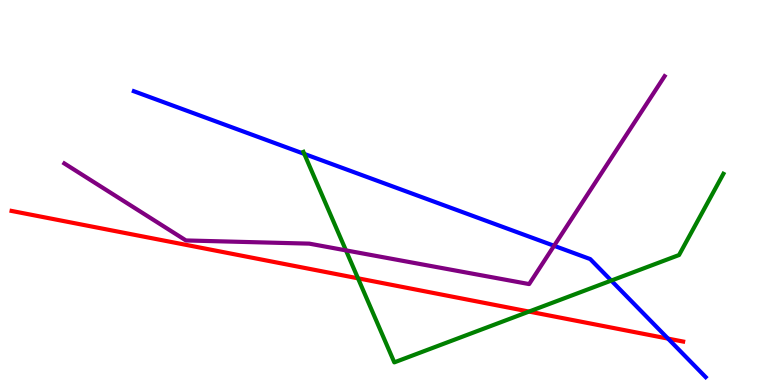[{'lines': ['blue', 'red'], 'intersections': [{'x': 8.62, 'y': 1.2}]}, {'lines': ['green', 'red'], 'intersections': [{'x': 4.62, 'y': 2.77}, {'x': 6.83, 'y': 1.91}]}, {'lines': ['purple', 'red'], 'intersections': []}, {'lines': ['blue', 'green'], 'intersections': [{'x': 3.93, 'y': 6.0}, {'x': 7.89, 'y': 2.71}]}, {'lines': ['blue', 'purple'], 'intersections': [{'x': 7.15, 'y': 3.62}]}, {'lines': ['green', 'purple'], 'intersections': [{'x': 4.46, 'y': 3.5}]}]